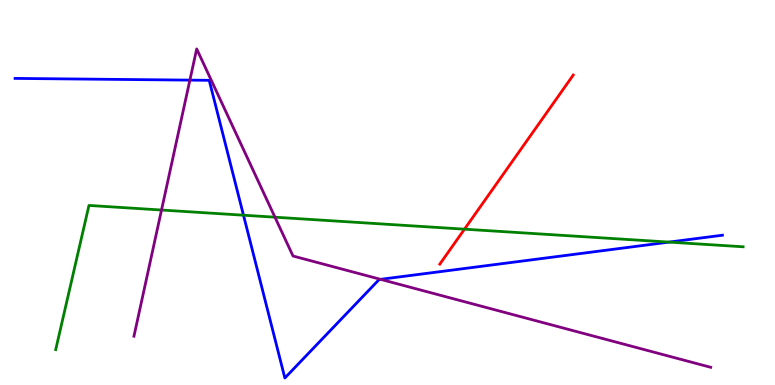[{'lines': ['blue', 'red'], 'intersections': []}, {'lines': ['green', 'red'], 'intersections': [{'x': 5.99, 'y': 4.05}]}, {'lines': ['purple', 'red'], 'intersections': []}, {'lines': ['blue', 'green'], 'intersections': [{'x': 3.14, 'y': 4.41}, {'x': 8.63, 'y': 3.71}]}, {'lines': ['blue', 'purple'], 'intersections': [{'x': 2.45, 'y': 7.92}, {'x': 4.91, 'y': 2.74}]}, {'lines': ['green', 'purple'], 'intersections': [{'x': 2.08, 'y': 4.54}, {'x': 3.55, 'y': 4.36}]}]